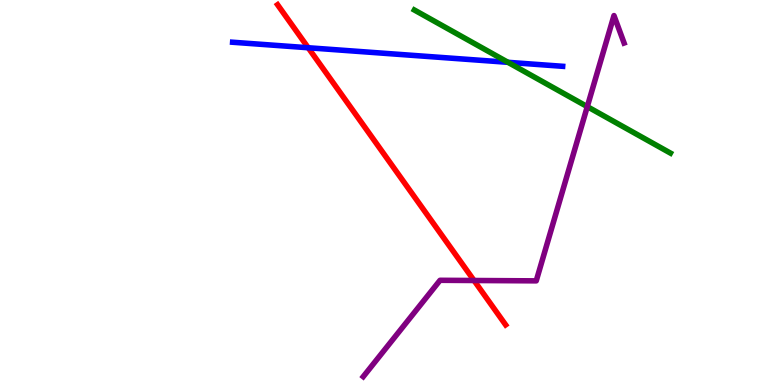[{'lines': ['blue', 'red'], 'intersections': [{'x': 3.98, 'y': 8.76}]}, {'lines': ['green', 'red'], 'intersections': []}, {'lines': ['purple', 'red'], 'intersections': [{'x': 6.12, 'y': 2.71}]}, {'lines': ['blue', 'green'], 'intersections': [{'x': 6.55, 'y': 8.38}]}, {'lines': ['blue', 'purple'], 'intersections': []}, {'lines': ['green', 'purple'], 'intersections': [{'x': 7.58, 'y': 7.23}]}]